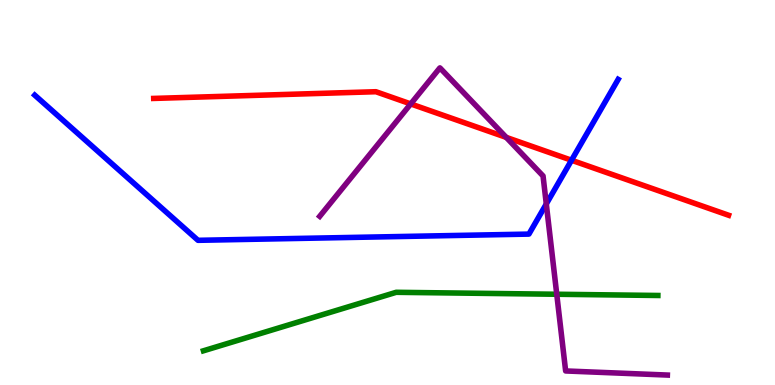[{'lines': ['blue', 'red'], 'intersections': [{'x': 7.37, 'y': 5.84}]}, {'lines': ['green', 'red'], 'intersections': []}, {'lines': ['purple', 'red'], 'intersections': [{'x': 5.3, 'y': 7.3}, {'x': 6.53, 'y': 6.43}]}, {'lines': ['blue', 'green'], 'intersections': []}, {'lines': ['blue', 'purple'], 'intersections': [{'x': 7.05, 'y': 4.7}]}, {'lines': ['green', 'purple'], 'intersections': [{'x': 7.18, 'y': 2.36}]}]